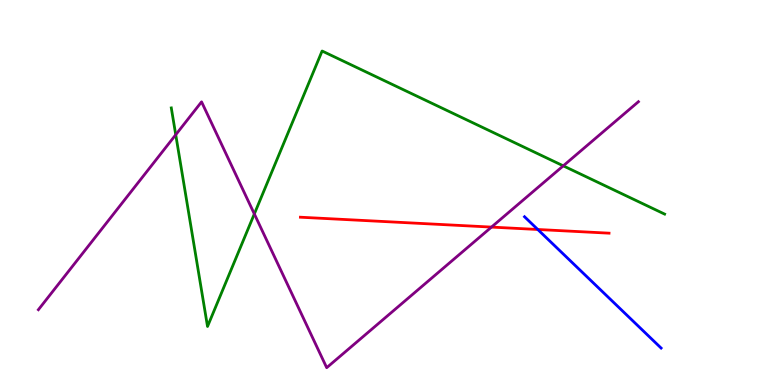[{'lines': ['blue', 'red'], 'intersections': [{'x': 6.94, 'y': 4.04}]}, {'lines': ['green', 'red'], 'intersections': []}, {'lines': ['purple', 'red'], 'intersections': [{'x': 6.34, 'y': 4.1}]}, {'lines': ['blue', 'green'], 'intersections': []}, {'lines': ['blue', 'purple'], 'intersections': []}, {'lines': ['green', 'purple'], 'intersections': [{'x': 2.27, 'y': 6.5}, {'x': 3.28, 'y': 4.44}, {'x': 7.27, 'y': 5.69}]}]